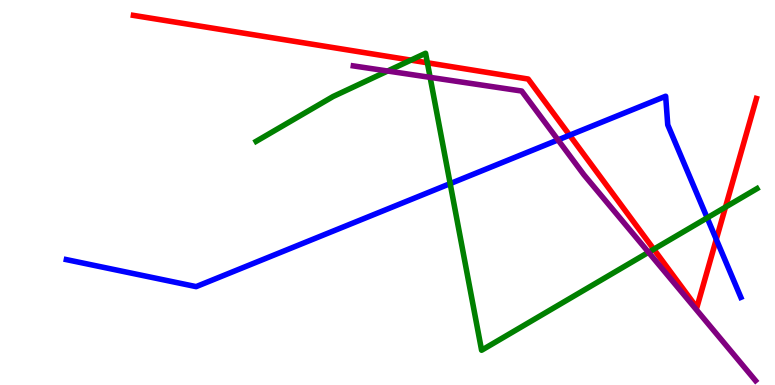[{'lines': ['blue', 'red'], 'intersections': [{'x': 7.35, 'y': 6.49}, {'x': 9.24, 'y': 3.78}]}, {'lines': ['green', 'red'], 'intersections': [{'x': 5.3, 'y': 8.44}, {'x': 5.51, 'y': 8.37}, {'x': 8.44, 'y': 3.53}, {'x': 9.36, 'y': 4.62}]}, {'lines': ['purple', 'red'], 'intersections': []}, {'lines': ['blue', 'green'], 'intersections': [{'x': 5.81, 'y': 5.23}, {'x': 9.12, 'y': 4.34}]}, {'lines': ['blue', 'purple'], 'intersections': [{'x': 7.2, 'y': 6.37}]}, {'lines': ['green', 'purple'], 'intersections': [{'x': 5.0, 'y': 8.16}, {'x': 5.55, 'y': 7.99}, {'x': 8.37, 'y': 3.45}]}]